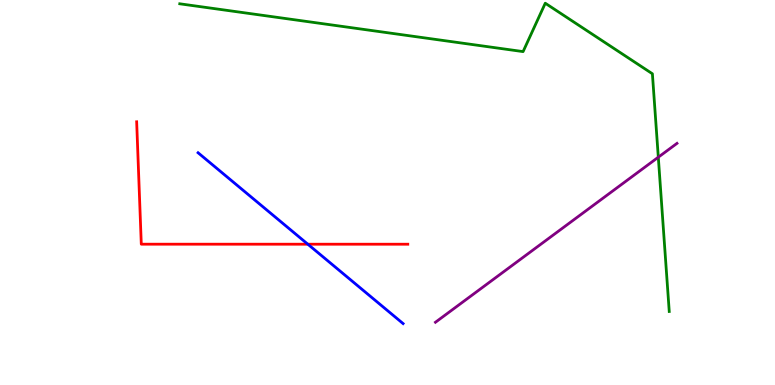[{'lines': ['blue', 'red'], 'intersections': [{'x': 3.97, 'y': 3.66}]}, {'lines': ['green', 'red'], 'intersections': []}, {'lines': ['purple', 'red'], 'intersections': []}, {'lines': ['blue', 'green'], 'intersections': []}, {'lines': ['blue', 'purple'], 'intersections': []}, {'lines': ['green', 'purple'], 'intersections': [{'x': 8.49, 'y': 5.92}]}]